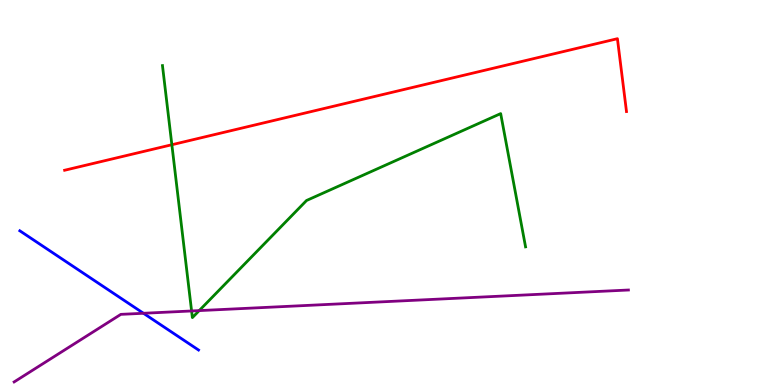[{'lines': ['blue', 'red'], 'intersections': []}, {'lines': ['green', 'red'], 'intersections': [{'x': 2.22, 'y': 6.24}]}, {'lines': ['purple', 'red'], 'intersections': []}, {'lines': ['blue', 'green'], 'intersections': []}, {'lines': ['blue', 'purple'], 'intersections': [{'x': 1.85, 'y': 1.86}]}, {'lines': ['green', 'purple'], 'intersections': [{'x': 2.47, 'y': 1.92}, {'x': 2.57, 'y': 1.93}]}]